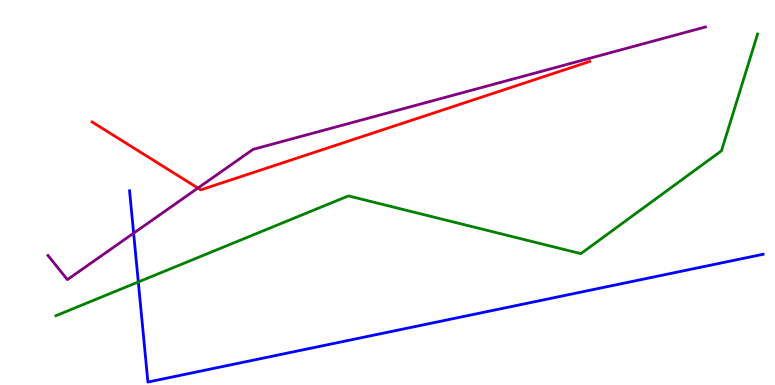[{'lines': ['blue', 'red'], 'intersections': []}, {'lines': ['green', 'red'], 'intersections': []}, {'lines': ['purple', 'red'], 'intersections': [{'x': 2.55, 'y': 5.12}]}, {'lines': ['blue', 'green'], 'intersections': [{'x': 1.78, 'y': 2.68}]}, {'lines': ['blue', 'purple'], 'intersections': [{'x': 1.72, 'y': 3.94}]}, {'lines': ['green', 'purple'], 'intersections': []}]